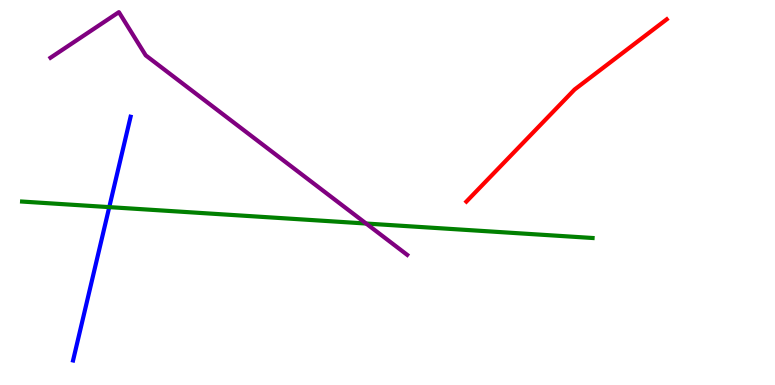[{'lines': ['blue', 'red'], 'intersections': []}, {'lines': ['green', 'red'], 'intersections': []}, {'lines': ['purple', 'red'], 'intersections': []}, {'lines': ['blue', 'green'], 'intersections': [{'x': 1.41, 'y': 4.62}]}, {'lines': ['blue', 'purple'], 'intersections': []}, {'lines': ['green', 'purple'], 'intersections': [{'x': 4.72, 'y': 4.19}]}]